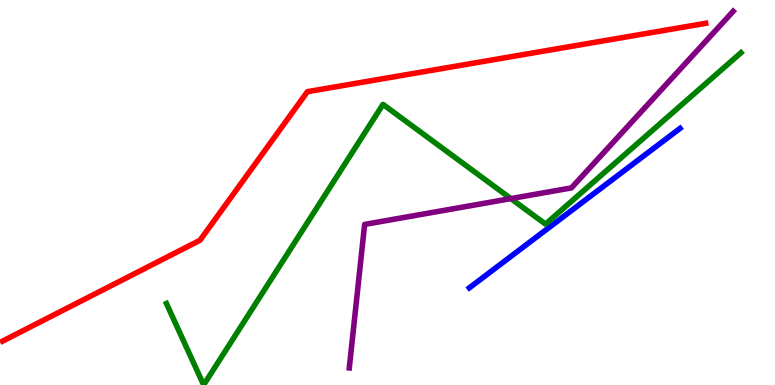[{'lines': ['blue', 'red'], 'intersections': []}, {'lines': ['green', 'red'], 'intersections': []}, {'lines': ['purple', 'red'], 'intersections': []}, {'lines': ['blue', 'green'], 'intersections': []}, {'lines': ['blue', 'purple'], 'intersections': []}, {'lines': ['green', 'purple'], 'intersections': [{'x': 6.59, 'y': 4.84}]}]